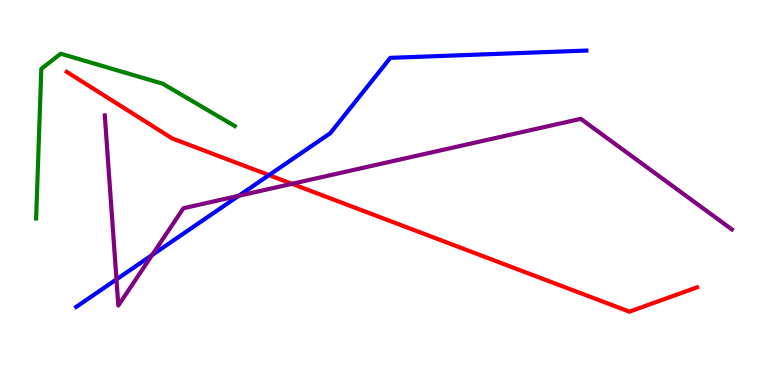[{'lines': ['blue', 'red'], 'intersections': [{'x': 3.47, 'y': 5.45}]}, {'lines': ['green', 'red'], 'intersections': []}, {'lines': ['purple', 'red'], 'intersections': [{'x': 3.77, 'y': 5.23}]}, {'lines': ['blue', 'green'], 'intersections': []}, {'lines': ['blue', 'purple'], 'intersections': [{'x': 1.5, 'y': 2.74}, {'x': 1.96, 'y': 3.38}, {'x': 3.08, 'y': 4.91}]}, {'lines': ['green', 'purple'], 'intersections': []}]